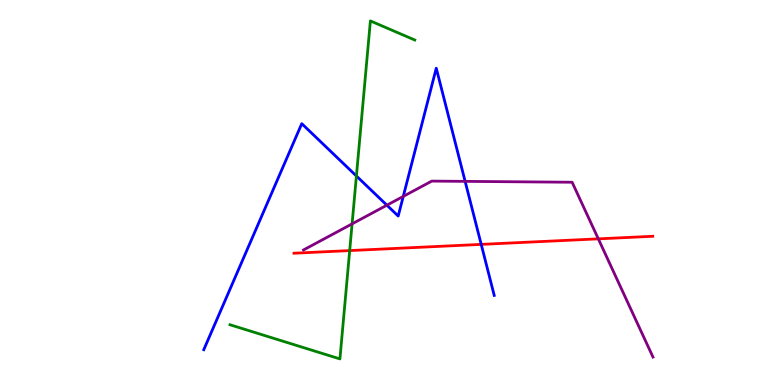[{'lines': ['blue', 'red'], 'intersections': [{'x': 6.21, 'y': 3.65}]}, {'lines': ['green', 'red'], 'intersections': [{'x': 4.51, 'y': 3.49}]}, {'lines': ['purple', 'red'], 'intersections': [{'x': 7.72, 'y': 3.8}]}, {'lines': ['blue', 'green'], 'intersections': [{'x': 4.6, 'y': 5.43}]}, {'lines': ['blue', 'purple'], 'intersections': [{'x': 4.99, 'y': 4.67}, {'x': 5.2, 'y': 4.9}, {'x': 6.0, 'y': 5.29}]}, {'lines': ['green', 'purple'], 'intersections': [{'x': 4.54, 'y': 4.19}]}]